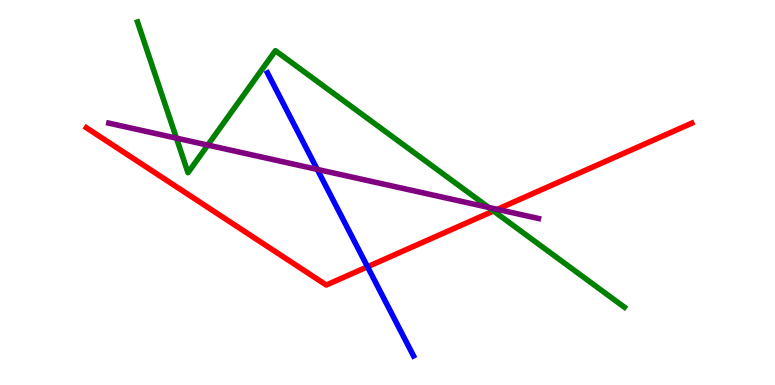[{'lines': ['blue', 'red'], 'intersections': [{'x': 4.74, 'y': 3.07}]}, {'lines': ['green', 'red'], 'intersections': [{'x': 6.37, 'y': 4.52}]}, {'lines': ['purple', 'red'], 'intersections': [{'x': 6.42, 'y': 4.56}]}, {'lines': ['blue', 'green'], 'intersections': []}, {'lines': ['blue', 'purple'], 'intersections': [{'x': 4.09, 'y': 5.6}]}, {'lines': ['green', 'purple'], 'intersections': [{'x': 2.28, 'y': 6.41}, {'x': 2.68, 'y': 6.23}, {'x': 6.31, 'y': 4.61}]}]